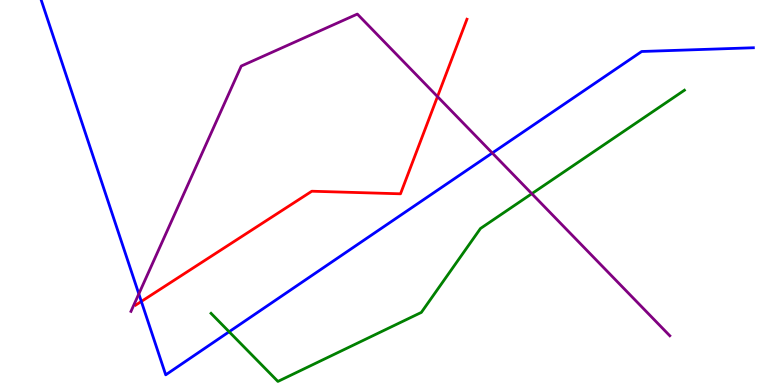[{'lines': ['blue', 'red'], 'intersections': [{'x': 1.82, 'y': 2.17}]}, {'lines': ['green', 'red'], 'intersections': []}, {'lines': ['purple', 'red'], 'intersections': [{'x': 5.65, 'y': 7.49}]}, {'lines': ['blue', 'green'], 'intersections': [{'x': 2.96, 'y': 1.38}]}, {'lines': ['blue', 'purple'], 'intersections': [{'x': 1.79, 'y': 2.37}, {'x': 6.35, 'y': 6.03}]}, {'lines': ['green', 'purple'], 'intersections': [{'x': 6.86, 'y': 4.97}]}]